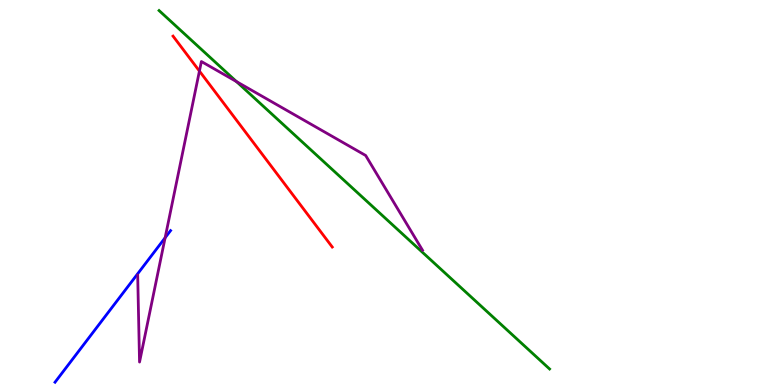[{'lines': ['blue', 'red'], 'intersections': []}, {'lines': ['green', 'red'], 'intersections': []}, {'lines': ['purple', 'red'], 'intersections': [{'x': 2.57, 'y': 8.15}]}, {'lines': ['blue', 'green'], 'intersections': []}, {'lines': ['blue', 'purple'], 'intersections': [{'x': 2.13, 'y': 3.82}]}, {'lines': ['green', 'purple'], 'intersections': [{'x': 3.05, 'y': 7.88}]}]